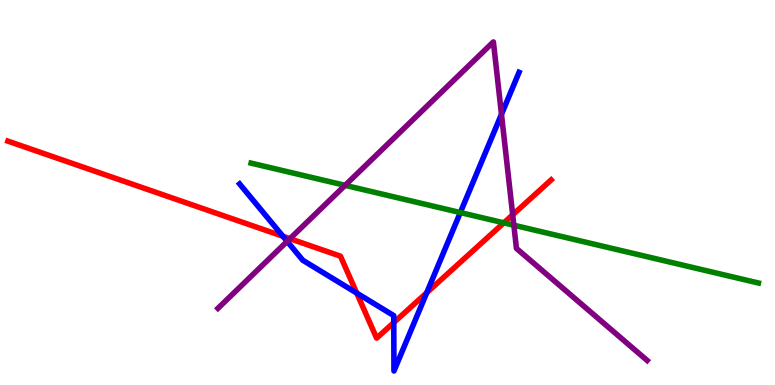[{'lines': ['blue', 'red'], 'intersections': [{'x': 3.65, 'y': 3.86}, {'x': 4.6, 'y': 2.39}, {'x': 5.08, 'y': 1.62}, {'x': 5.51, 'y': 2.4}]}, {'lines': ['green', 'red'], 'intersections': [{'x': 6.5, 'y': 4.21}]}, {'lines': ['purple', 'red'], 'intersections': [{'x': 3.74, 'y': 3.8}, {'x': 6.62, 'y': 4.42}]}, {'lines': ['blue', 'green'], 'intersections': [{'x': 5.94, 'y': 4.48}]}, {'lines': ['blue', 'purple'], 'intersections': [{'x': 3.71, 'y': 3.73}, {'x': 6.47, 'y': 7.03}]}, {'lines': ['green', 'purple'], 'intersections': [{'x': 4.45, 'y': 5.19}, {'x': 6.63, 'y': 4.15}]}]